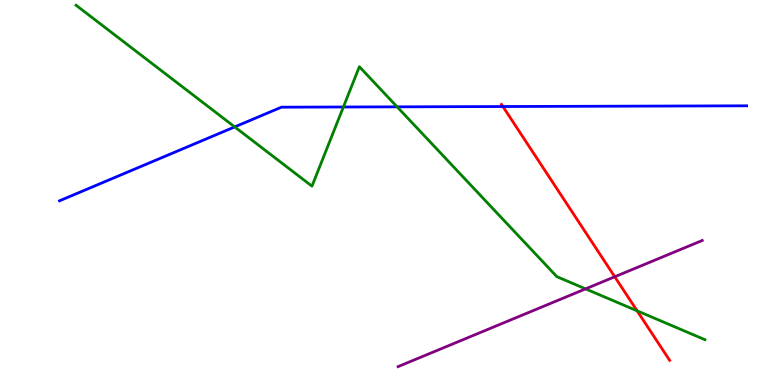[{'lines': ['blue', 'red'], 'intersections': [{'x': 6.49, 'y': 7.23}]}, {'lines': ['green', 'red'], 'intersections': [{'x': 8.22, 'y': 1.93}]}, {'lines': ['purple', 'red'], 'intersections': [{'x': 7.93, 'y': 2.81}]}, {'lines': ['blue', 'green'], 'intersections': [{'x': 3.03, 'y': 6.7}, {'x': 4.43, 'y': 7.22}, {'x': 5.12, 'y': 7.22}]}, {'lines': ['blue', 'purple'], 'intersections': []}, {'lines': ['green', 'purple'], 'intersections': [{'x': 7.56, 'y': 2.5}]}]